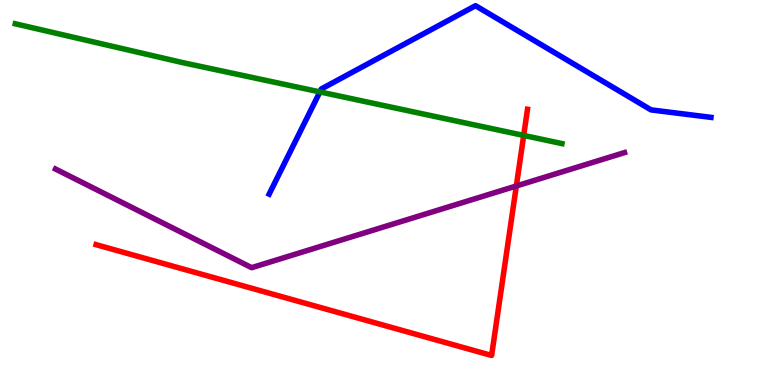[{'lines': ['blue', 'red'], 'intersections': []}, {'lines': ['green', 'red'], 'intersections': [{'x': 6.76, 'y': 6.48}]}, {'lines': ['purple', 'red'], 'intersections': [{'x': 6.66, 'y': 5.17}]}, {'lines': ['blue', 'green'], 'intersections': [{'x': 4.13, 'y': 7.61}]}, {'lines': ['blue', 'purple'], 'intersections': []}, {'lines': ['green', 'purple'], 'intersections': []}]